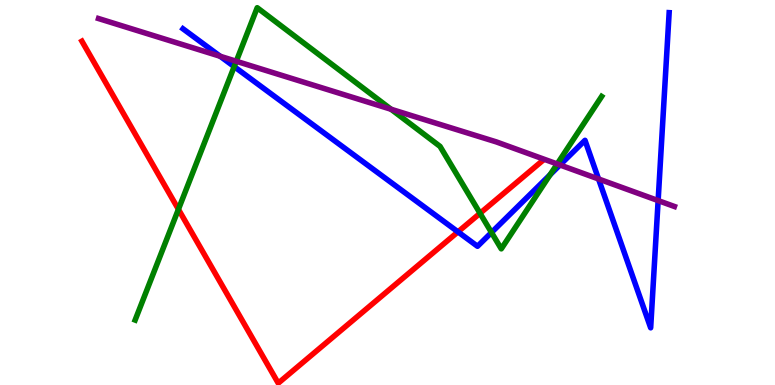[{'lines': ['blue', 'red'], 'intersections': [{'x': 5.91, 'y': 3.98}]}, {'lines': ['green', 'red'], 'intersections': [{'x': 2.3, 'y': 4.56}, {'x': 6.19, 'y': 4.46}]}, {'lines': ['purple', 'red'], 'intersections': []}, {'lines': ['blue', 'green'], 'intersections': [{'x': 3.02, 'y': 8.27}, {'x': 6.34, 'y': 3.96}, {'x': 7.1, 'y': 5.46}]}, {'lines': ['blue', 'purple'], 'intersections': [{'x': 2.84, 'y': 8.54}, {'x': 7.23, 'y': 5.71}, {'x': 7.72, 'y': 5.35}, {'x': 8.49, 'y': 4.79}]}, {'lines': ['green', 'purple'], 'intersections': [{'x': 3.05, 'y': 8.41}, {'x': 5.05, 'y': 7.16}, {'x': 7.19, 'y': 5.74}]}]